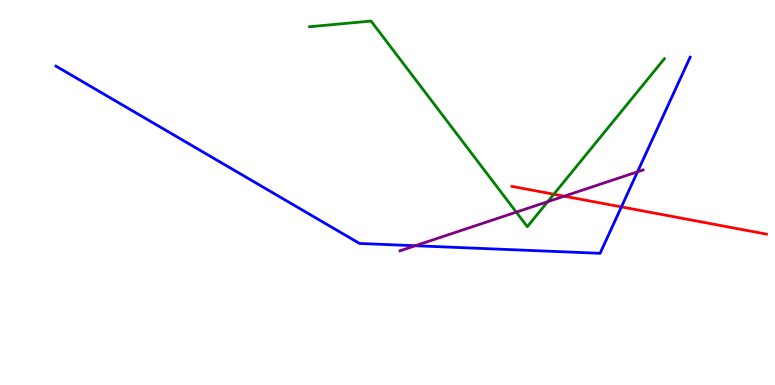[{'lines': ['blue', 'red'], 'intersections': [{'x': 8.02, 'y': 4.63}]}, {'lines': ['green', 'red'], 'intersections': [{'x': 7.15, 'y': 4.96}]}, {'lines': ['purple', 'red'], 'intersections': [{'x': 7.28, 'y': 4.9}]}, {'lines': ['blue', 'green'], 'intersections': []}, {'lines': ['blue', 'purple'], 'intersections': [{'x': 5.36, 'y': 3.62}, {'x': 8.23, 'y': 5.54}]}, {'lines': ['green', 'purple'], 'intersections': [{'x': 6.66, 'y': 4.49}, {'x': 7.07, 'y': 4.76}]}]